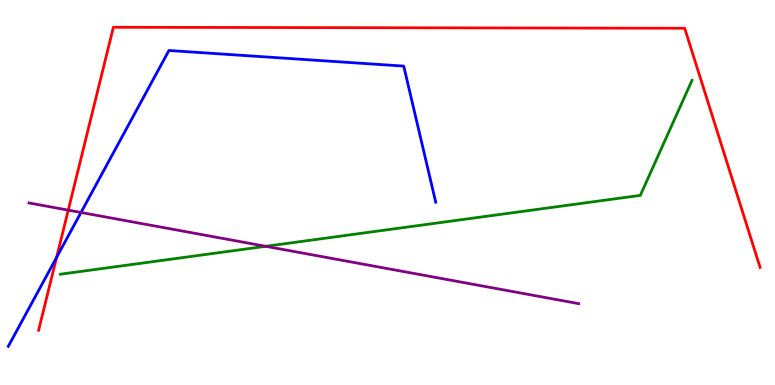[{'lines': ['blue', 'red'], 'intersections': [{'x': 0.73, 'y': 3.31}]}, {'lines': ['green', 'red'], 'intersections': []}, {'lines': ['purple', 'red'], 'intersections': [{'x': 0.881, 'y': 4.54}]}, {'lines': ['blue', 'green'], 'intersections': []}, {'lines': ['blue', 'purple'], 'intersections': [{'x': 1.05, 'y': 4.48}]}, {'lines': ['green', 'purple'], 'intersections': [{'x': 3.43, 'y': 3.6}]}]